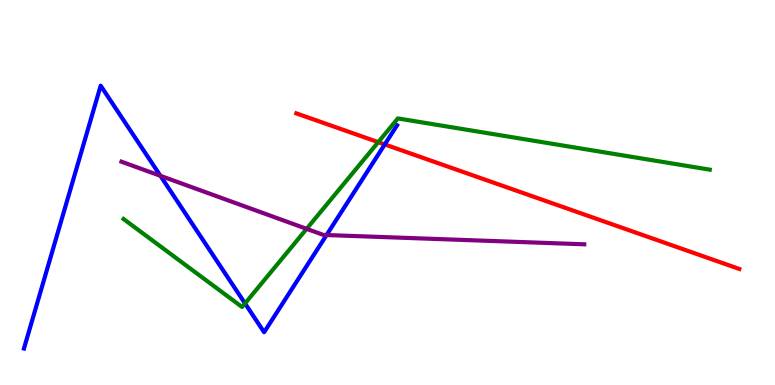[{'lines': ['blue', 'red'], 'intersections': [{'x': 4.96, 'y': 6.25}]}, {'lines': ['green', 'red'], 'intersections': [{'x': 4.88, 'y': 6.31}]}, {'lines': ['purple', 'red'], 'intersections': []}, {'lines': ['blue', 'green'], 'intersections': [{'x': 3.16, 'y': 2.12}]}, {'lines': ['blue', 'purple'], 'intersections': [{'x': 2.07, 'y': 5.43}, {'x': 4.21, 'y': 3.9}]}, {'lines': ['green', 'purple'], 'intersections': [{'x': 3.96, 'y': 4.06}]}]